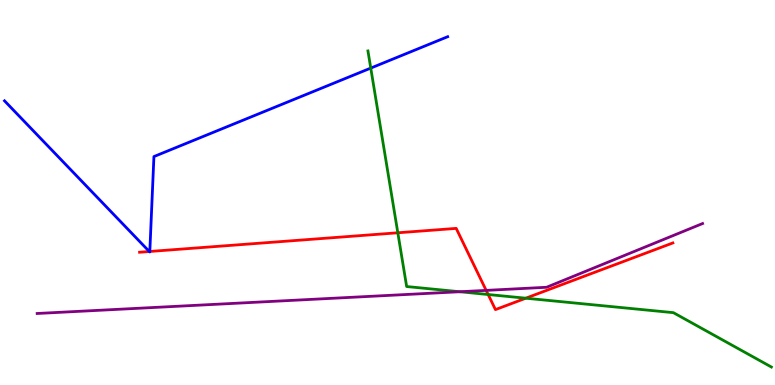[{'lines': ['blue', 'red'], 'intersections': [{'x': 1.93, 'y': 3.47}, {'x': 1.93, 'y': 3.47}]}, {'lines': ['green', 'red'], 'intersections': [{'x': 5.13, 'y': 3.95}, {'x': 6.3, 'y': 2.35}, {'x': 6.78, 'y': 2.25}]}, {'lines': ['purple', 'red'], 'intersections': [{'x': 6.27, 'y': 2.46}]}, {'lines': ['blue', 'green'], 'intersections': [{'x': 4.78, 'y': 8.23}]}, {'lines': ['blue', 'purple'], 'intersections': []}, {'lines': ['green', 'purple'], 'intersections': [{'x': 5.93, 'y': 2.42}]}]